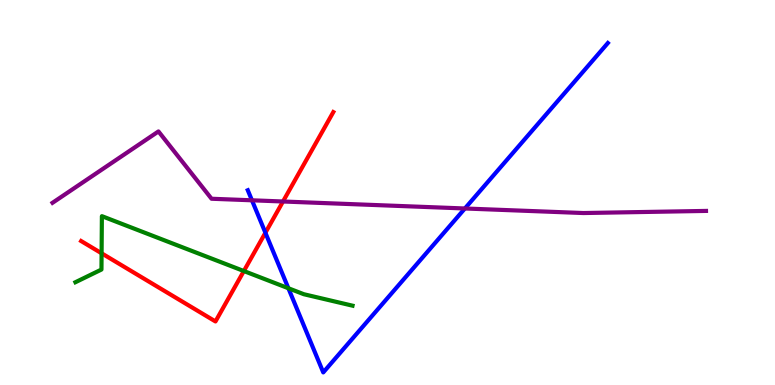[{'lines': ['blue', 'red'], 'intersections': [{'x': 3.42, 'y': 3.95}]}, {'lines': ['green', 'red'], 'intersections': [{'x': 1.31, 'y': 3.42}, {'x': 3.15, 'y': 2.96}]}, {'lines': ['purple', 'red'], 'intersections': [{'x': 3.65, 'y': 4.77}]}, {'lines': ['blue', 'green'], 'intersections': [{'x': 3.72, 'y': 2.51}]}, {'lines': ['blue', 'purple'], 'intersections': [{'x': 3.25, 'y': 4.8}, {'x': 6.0, 'y': 4.58}]}, {'lines': ['green', 'purple'], 'intersections': []}]